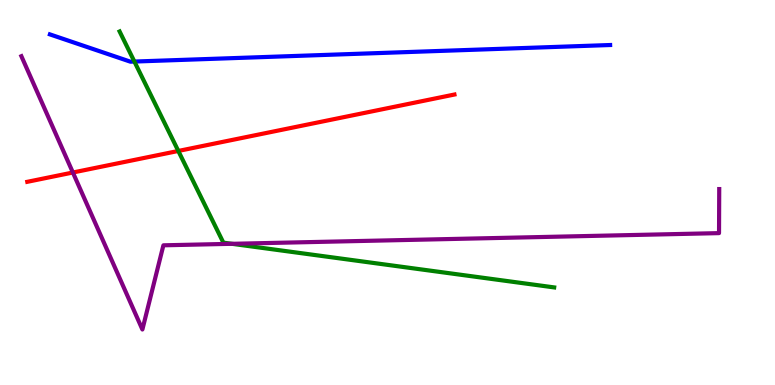[{'lines': ['blue', 'red'], 'intersections': []}, {'lines': ['green', 'red'], 'intersections': [{'x': 2.3, 'y': 6.08}]}, {'lines': ['purple', 'red'], 'intersections': [{'x': 0.94, 'y': 5.52}]}, {'lines': ['blue', 'green'], 'intersections': [{'x': 1.73, 'y': 8.4}]}, {'lines': ['blue', 'purple'], 'intersections': []}, {'lines': ['green', 'purple'], 'intersections': [{'x': 2.99, 'y': 3.67}]}]